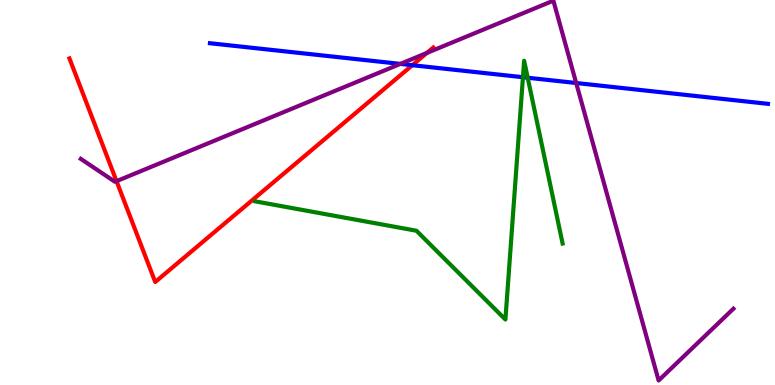[{'lines': ['blue', 'red'], 'intersections': [{'x': 5.32, 'y': 8.31}]}, {'lines': ['green', 'red'], 'intersections': []}, {'lines': ['purple', 'red'], 'intersections': [{'x': 1.5, 'y': 5.29}, {'x': 5.51, 'y': 8.62}]}, {'lines': ['blue', 'green'], 'intersections': [{'x': 6.75, 'y': 7.99}, {'x': 6.81, 'y': 7.98}]}, {'lines': ['blue', 'purple'], 'intersections': [{'x': 5.17, 'y': 8.34}, {'x': 7.43, 'y': 7.84}]}, {'lines': ['green', 'purple'], 'intersections': []}]